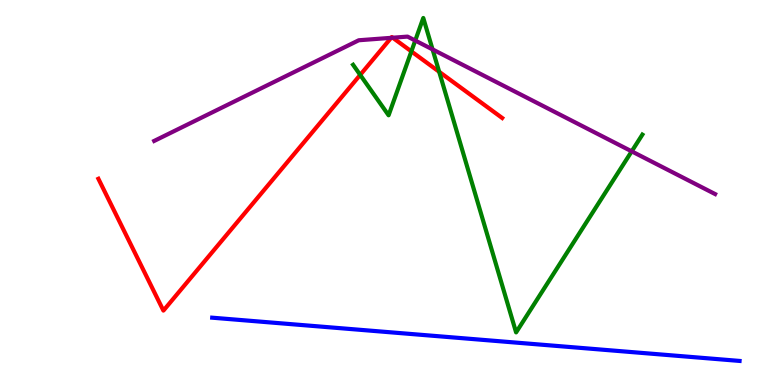[{'lines': ['blue', 'red'], 'intersections': []}, {'lines': ['green', 'red'], 'intersections': [{'x': 4.65, 'y': 8.05}, {'x': 5.31, 'y': 8.67}, {'x': 5.67, 'y': 8.14}]}, {'lines': ['purple', 'red'], 'intersections': [{'x': 5.05, 'y': 9.02}, {'x': 5.07, 'y': 9.02}]}, {'lines': ['blue', 'green'], 'intersections': []}, {'lines': ['blue', 'purple'], 'intersections': []}, {'lines': ['green', 'purple'], 'intersections': [{'x': 5.36, 'y': 8.95}, {'x': 5.58, 'y': 8.72}, {'x': 8.15, 'y': 6.07}]}]